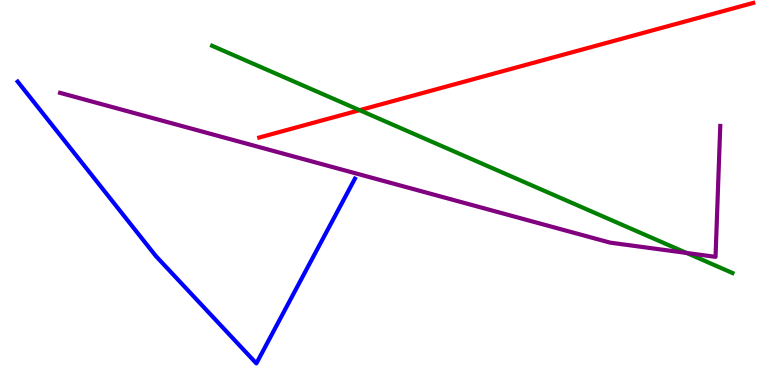[{'lines': ['blue', 'red'], 'intersections': []}, {'lines': ['green', 'red'], 'intersections': [{'x': 4.64, 'y': 7.14}]}, {'lines': ['purple', 'red'], 'intersections': []}, {'lines': ['blue', 'green'], 'intersections': []}, {'lines': ['blue', 'purple'], 'intersections': []}, {'lines': ['green', 'purple'], 'intersections': [{'x': 8.86, 'y': 3.43}]}]